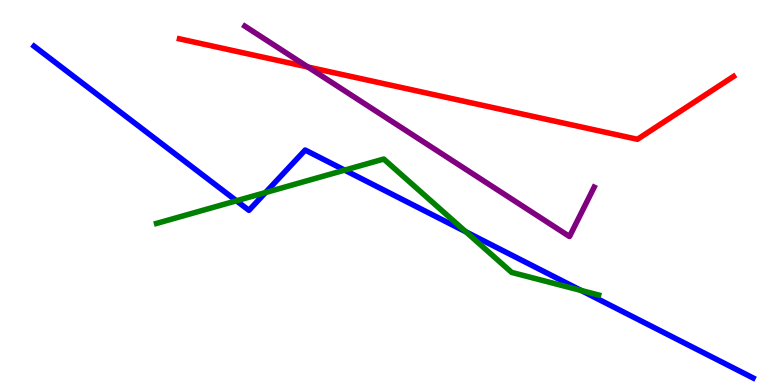[{'lines': ['blue', 'red'], 'intersections': []}, {'lines': ['green', 'red'], 'intersections': []}, {'lines': ['purple', 'red'], 'intersections': [{'x': 3.97, 'y': 8.26}]}, {'lines': ['blue', 'green'], 'intersections': [{'x': 3.05, 'y': 4.78}, {'x': 3.43, 'y': 5.0}, {'x': 4.45, 'y': 5.58}, {'x': 6.01, 'y': 3.98}, {'x': 7.5, 'y': 2.45}]}, {'lines': ['blue', 'purple'], 'intersections': []}, {'lines': ['green', 'purple'], 'intersections': []}]